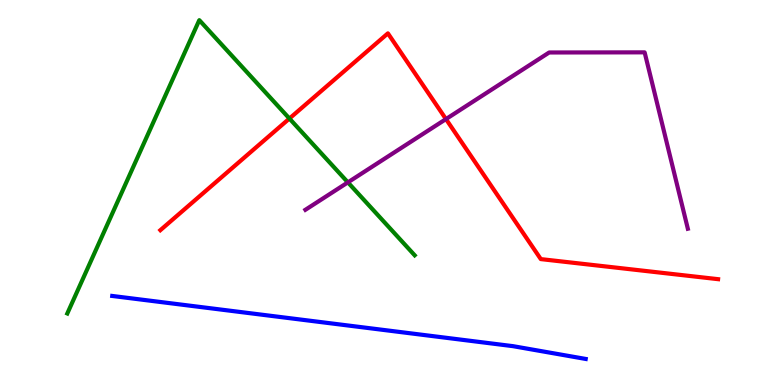[{'lines': ['blue', 'red'], 'intersections': []}, {'lines': ['green', 'red'], 'intersections': [{'x': 3.73, 'y': 6.92}]}, {'lines': ['purple', 'red'], 'intersections': [{'x': 5.75, 'y': 6.91}]}, {'lines': ['blue', 'green'], 'intersections': []}, {'lines': ['blue', 'purple'], 'intersections': []}, {'lines': ['green', 'purple'], 'intersections': [{'x': 4.49, 'y': 5.26}]}]